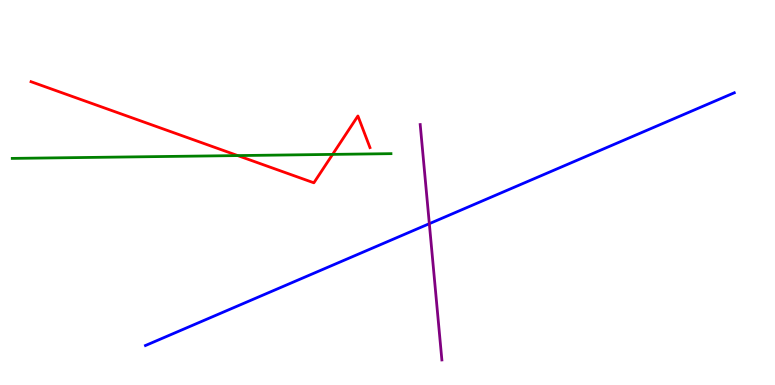[{'lines': ['blue', 'red'], 'intersections': []}, {'lines': ['green', 'red'], 'intersections': [{'x': 3.07, 'y': 5.96}, {'x': 4.29, 'y': 5.99}]}, {'lines': ['purple', 'red'], 'intersections': []}, {'lines': ['blue', 'green'], 'intersections': []}, {'lines': ['blue', 'purple'], 'intersections': [{'x': 5.54, 'y': 4.19}]}, {'lines': ['green', 'purple'], 'intersections': []}]